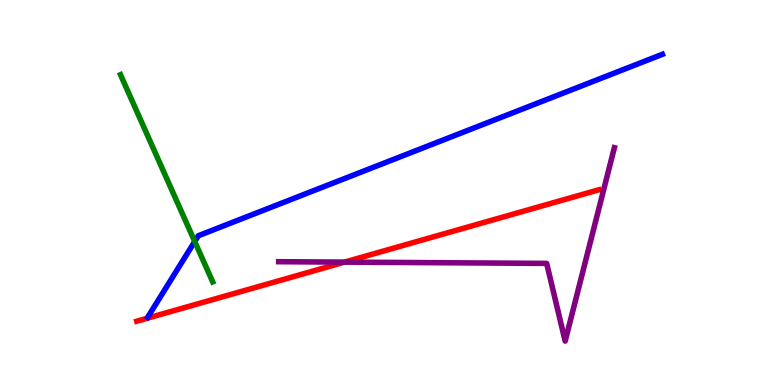[{'lines': ['blue', 'red'], 'intersections': []}, {'lines': ['green', 'red'], 'intersections': []}, {'lines': ['purple', 'red'], 'intersections': [{'x': 4.45, 'y': 3.19}]}, {'lines': ['blue', 'green'], 'intersections': [{'x': 2.51, 'y': 3.73}]}, {'lines': ['blue', 'purple'], 'intersections': []}, {'lines': ['green', 'purple'], 'intersections': []}]